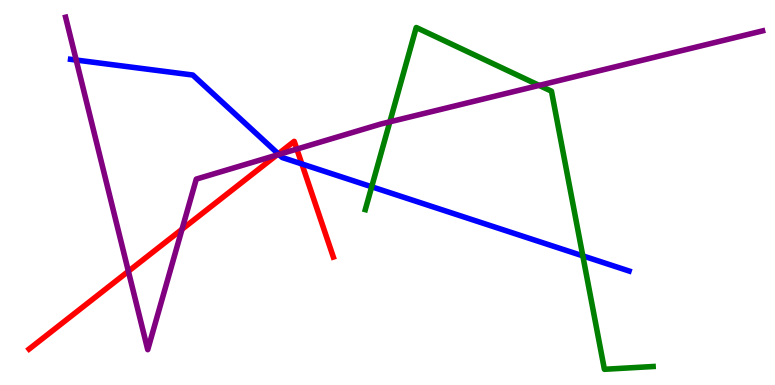[{'lines': ['blue', 'red'], 'intersections': [{'x': 3.59, 'y': 6.0}, {'x': 3.89, 'y': 5.74}]}, {'lines': ['green', 'red'], 'intersections': []}, {'lines': ['purple', 'red'], 'intersections': [{'x': 1.66, 'y': 2.95}, {'x': 2.35, 'y': 4.05}, {'x': 3.57, 'y': 5.97}, {'x': 3.83, 'y': 6.13}]}, {'lines': ['blue', 'green'], 'intersections': [{'x': 4.8, 'y': 5.15}, {'x': 7.52, 'y': 3.35}]}, {'lines': ['blue', 'purple'], 'intersections': [{'x': 0.983, 'y': 8.44}, {'x': 3.6, 'y': 5.99}]}, {'lines': ['green', 'purple'], 'intersections': [{'x': 5.03, 'y': 6.84}, {'x': 6.96, 'y': 7.78}]}]